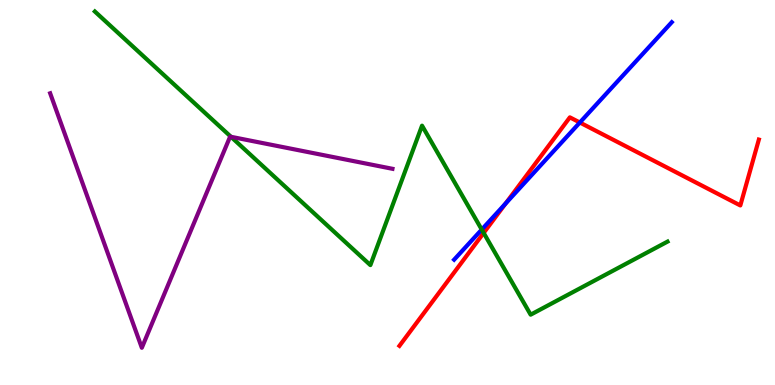[{'lines': ['blue', 'red'], 'intersections': [{'x': 6.52, 'y': 4.71}, {'x': 7.48, 'y': 6.82}]}, {'lines': ['green', 'red'], 'intersections': [{'x': 6.24, 'y': 3.95}]}, {'lines': ['purple', 'red'], 'intersections': []}, {'lines': ['blue', 'green'], 'intersections': [{'x': 6.22, 'y': 4.04}]}, {'lines': ['blue', 'purple'], 'intersections': []}, {'lines': ['green', 'purple'], 'intersections': [{'x': 2.98, 'y': 6.45}]}]